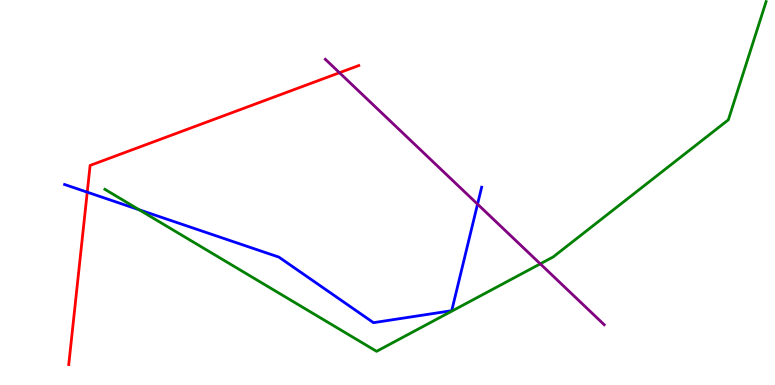[{'lines': ['blue', 'red'], 'intersections': [{'x': 1.13, 'y': 5.01}]}, {'lines': ['green', 'red'], 'intersections': []}, {'lines': ['purple', 'red'], 'intersections': [{'x': 4.38, 'y': 8.11}]}, {'lines': ['blue', 'green'], 'intersections': [{'x': 1.8, 'y': 4.55}]}, {'lines': ['blue', 'purple'], 'intersections': [{'x': 6.16, 'y': 4.7}]}, {'lines': ['green', 'purple'], 'intersections': [{'x': 6.97, 'y': 3.15}]}]